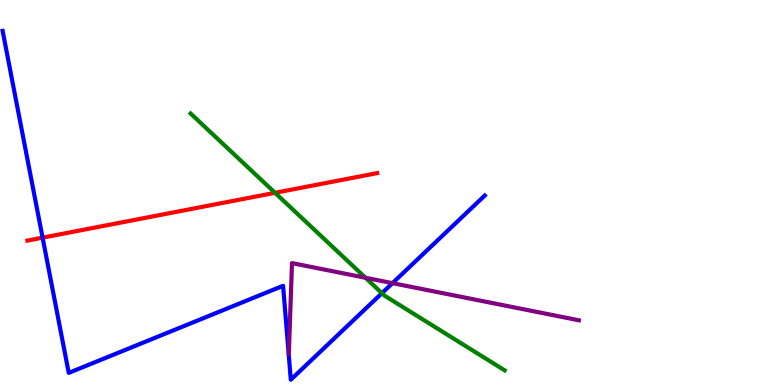[{'lines': ['blue', 'red'], 'intersections': [{'x': 0.55, 'y': 3.83}]}, {'lines': ['green', 'red'], 'intersections': [{'x': 3.55, 'y': 4.99}]}, {'lines': ['purple', 'red'], 'intersections': []}, {'lines': ['blue', 'green'], 'intersections': [{'x': 4.93, 'y': 2.38}]}, {'lines': ['blue', 'purple'], 'intersections': [{'x': 5.06, 'y': 2.65}]}, {'lines': ['green', 'purple'], 'intersections': [{'x': 4.72, 'y': 2.79}]}]